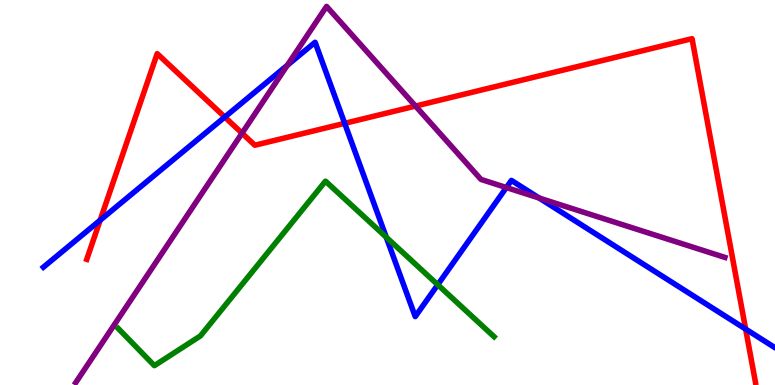[{'lines': ['blue', 'red'], 'intersections': [{'x': 1.29, 'y': 4.28}, {'x': 2.9, 'y': 6.96}, {'x': 4.45, 'y': 6.8}, {'x': 9.62, 'y': 1.45}]}, {'lines': ['green', 'red'], 'intersections': []}, {'lines': ['purple', 'red'], 'intersections': [{'x': 3.12, 'y': 6.54}, {'x': 5.36, 'y': 7.24}]}, {'lines': ['blue', 'green'], 'intersections': [{'x': 4.98, 'y': 3.84}, {'x': 5.65, 'y': 2.6}]}, {'lines': ['blue', 'purple'], 'intersections': [{'x': 3.71, 'y': 8.3}, {'x': 6.53, 'y': 5.13}, {'x': 6.96, 'y': 4.86}]}, {'lines': ['green', 'purple'], 'intersections': []}]